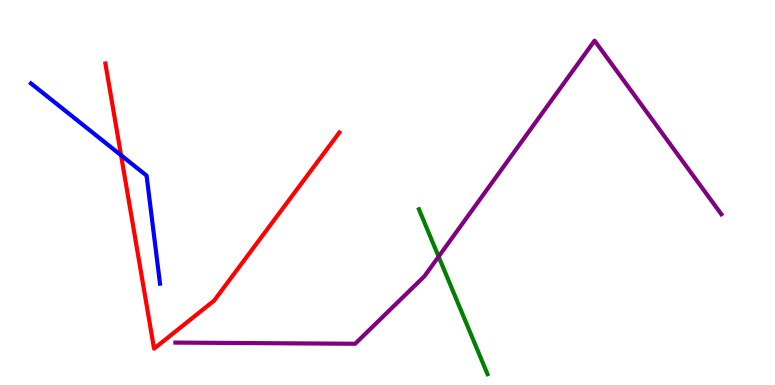[{'lines': ['blue', 'red'], 'intersections': [{'x': 1.56, 'y': 5.97}]}, {'lines': ['green', 'red'], 'intersections': []}, {'lines': ['purple', 'red'], 'intersections': []}, {'lines': ['blue', 'green'], 'intersections': []}, {'lines': ['blue', 'purple'], 'intersections': []}, {'lines': ['green', 'purple'], 'intersections': [{'x': 5.66, 'y': 3.34}]}]